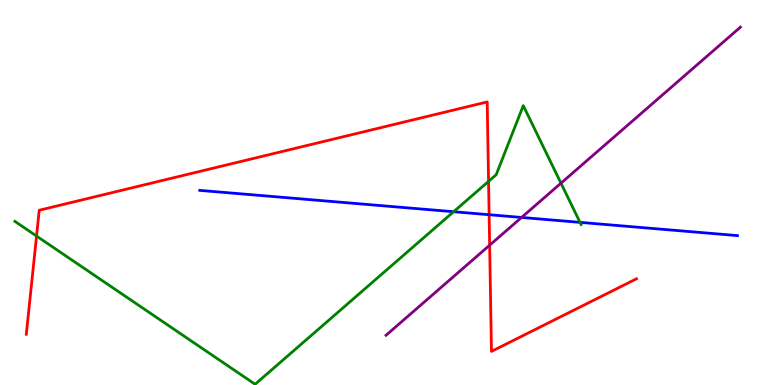[{'lines': ['blue', 'red'], 'intersections': [{'x': 6.31, 'y': 4.42}]}, {'lines': ['green', 'red'], 'intersections': [{'x': 0.472, 'y': 3.87}, {'x': 6.3, 'y': 5.29}]}, {'lines': ['purple', 'red'], 'intersections': [{'x': 6.32, 'y': 3.63}]}, {'lines': ['blue', 'green'], 'intersections': [{'x': 5.85, 'y': 4.5}, {'x': 7.48, 'y': 4.22}]}, {'lines': ['blue', 'purple'], 'intersections': [{'x': 6.73, 'y': 4.35}]}, {'lines': ['green', 'purple'], 'intersections': [{'x': 7.24, 'y': 5.24}]}]